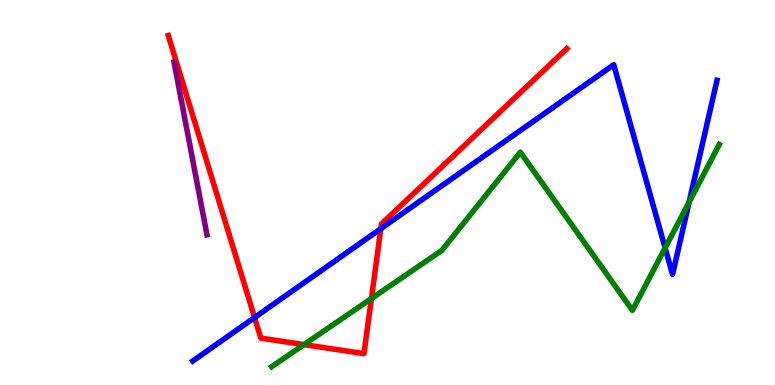[{'lines': ['blue', 'red'], 'intersections': [{'x': 3.28, 'y': 1.75}, {'x': 4.91, 'y': 4.06}]}, {'lines': ['green', 'red'], 'intersections': [{'x': 3.92, 'y': 1.05}, {'x': 4.79, 'y': 2.25}]}, {'lines': ['purple', 'red'], 'intersections': []}, {'lines': ['blue', 'green'], 'intersections': [{'x': 8.58, 'y': 3.56}, {'x': 8.89, 'y': 4.75}]}, {'lines': ['blue', 'purple'], 'intersections': []}, {'lines': ['green', 'purple'], 'intersections': []}]